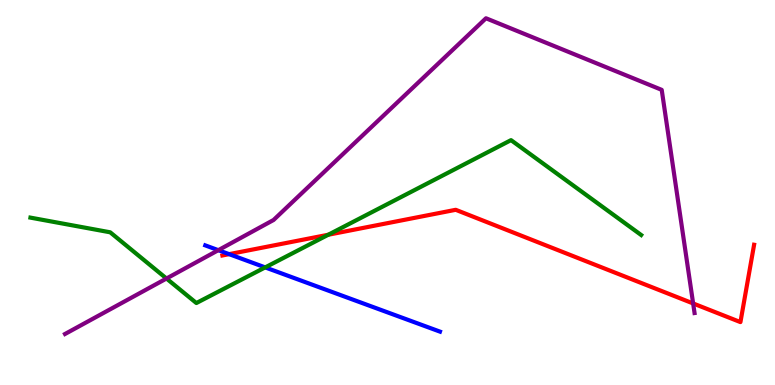[{'lines': ['blue', 'red'], 'intersections': [{'x': 2.96, 'y': 3.4}]}, {'lines': ['green', 'red'], 'intersections': [{'x': 4.24, 'y': 3.9}]}, {'lines': ['purple', 'red'], 'intersections': [{'x': 8.94, 'y': 2.12}]}, {'lines': ['blue', 'green'], 'intersections': [{'x': 3.42, 'y': 3.05}]}, {'lines': ['blue', 'purple'], 'intersections': [{'x': 2.82, 'y': 3.5}]}, {'lines': ['green', 'purple'], 'intersections': [{'x': 2.15, 'y': 2.77}]}]